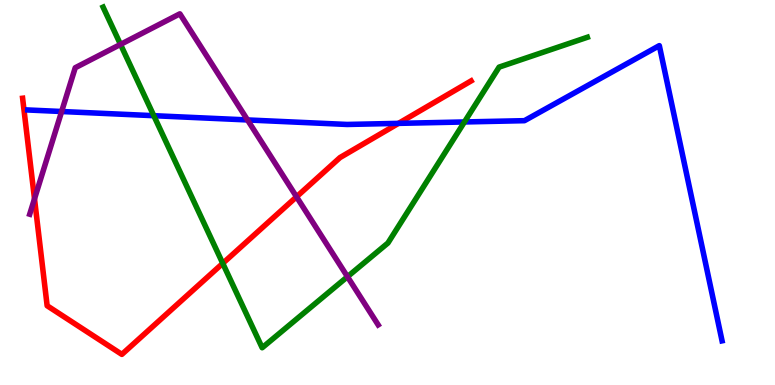[{'lines': ['blue', 'red'], 'intersections': [{'x': 5.14, 'y': 6.8}]}, {'lines': ['green', 'red'], 'intersections': [{'x': 2.87, 'y': 3.16}]}, {'lines': ['purple', 'red'], 'intersections': [{'x': 0.445, 'y': 4.84}, {'x': 3.83, 'y': 4.89}]}, {'lines': ['blue', 'green'], 'intersections': [{'x': 1.98, 'y': 7.0}, {'x': 5.99, 'y': 6.83}]}, {'lines': ['blue', 'purple'], 'intersections': [{'x': 0.795, 'y': 7.1}, {'x': 3.19, 'y': 6.88}]}, {'lines': ['green', 'purple'], 'intersections': [{'x': 1.55, 'y': 8.85}, {'x': 4.48, 'y': 2.81}]}]